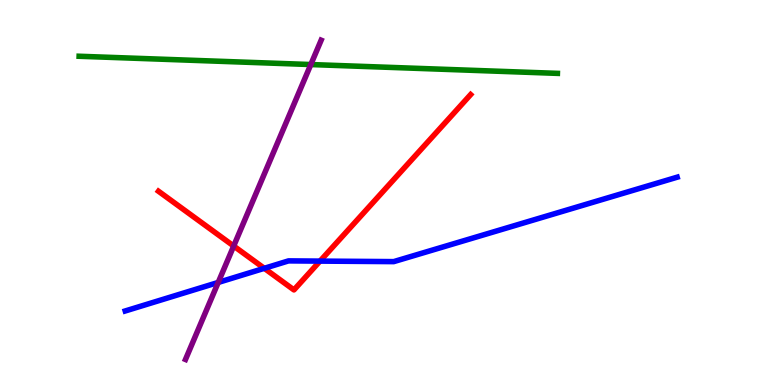[{'lines': ['blue', 'red'], 'intersections': [{'x': 3.41, 'y': 3.03}, {'x': 4.13, 'y': 3.22}]}, {'lines': ['green', 'red'], 'intersections': []}, {'lines': ['purple', 'red'], 'intersections': [{'x': 3.02, 'y': 3.61}]}, {'lines': ['blue', 'green'], 'intersections': []}, {'lines': ['blue', 'purple'], 'intersections': [{'x': 2.82, 'y': 2.66}]}, {'lines': ['green', 'purple'], 'intersections': [{'x': 4.01, 'y': 8.32}]}]